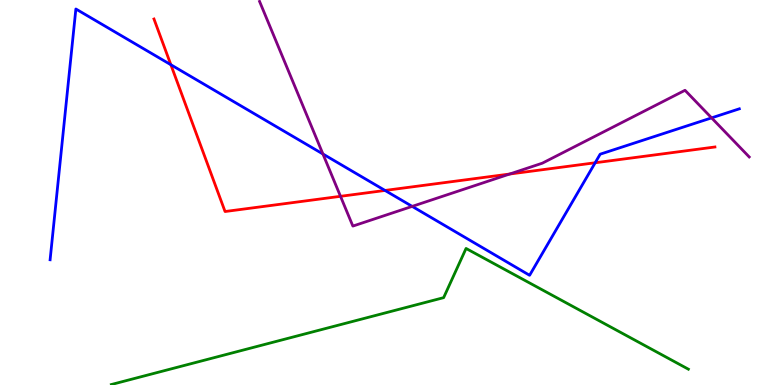[{'lines': ['blue', 'red'], 'intersections': [{'x': 2.2, 'y': 8.32}, {'x': 4.97, 'y': 5.05}, {'x': 7.68, 'y': 5.77}]}, {'lines': ['green', 'red'], 'intersections': []}, {'lines': ['purple', 'red'], 'intersections': [{'x': 4.39, 'y': 4.9}, {'x': 6.58, 'y': 5.48}]}, {'lines': ['blue', 'green'], 'intersections': []}, {'lines': ['blue', 'purple'], 'intersections': [{'x': 4.17, 'y': 6.0}, {'x': 5.32, 'y': 4.64}, {'x': 9.18, 'y': 6.94}]}, {'lines': ['green', 'purple'], 'intersections': []}]